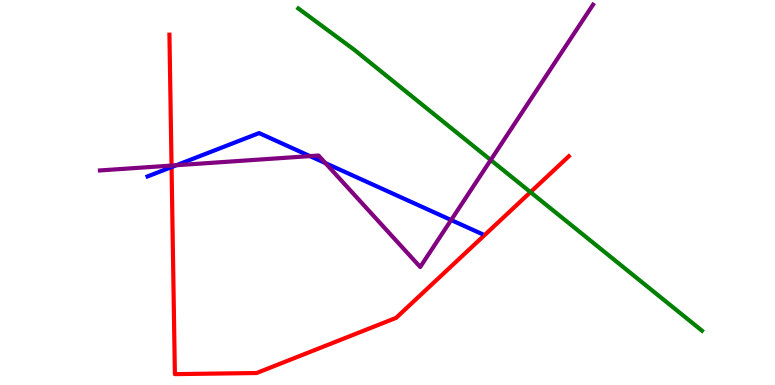[{'lines': ['blue', 'red'], 'intersections': [{'x': 2.21, 'y': 5.66}]}, {'lines': ['green', 'red'], 'intersections': [{'x': 6.84, 'y': 5.01}]}, {'lines': ['purple', 'red'], 'intersections': [{'x': 2.21, 'y': 5.7}]}, {'lines': ['blue', 'green'], 'intersections': []}, {'lines': ['blue', 'purple'], 'intersections': [{'x': 2.28, 'y': 5.71}, {'x': 4.0, 'y': 5.95}, {'x': 4.2, 'y': 5.76}, {'x': 5.82, 'y': 4.28}]}, {'lines': ['green', 'purple'], 'intersections': [{'x': 6.33, 'y': 5.84}]}]